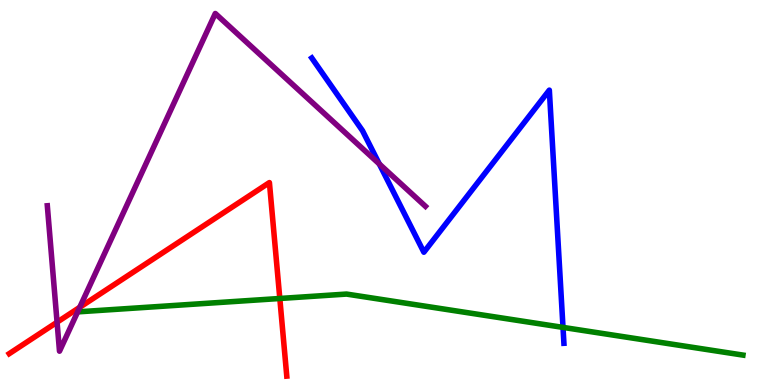[{'lines': ['blue', 'red'], 'intersections': []}, {'lines': ['green', 'red'], 'intersections': [{'x': 3.61, 'y': 2.25}]}, {'lines': ['purple', 'red'], 'intersections': [{'x': 0.736, 'y': 1.63}, {'x': 1.03, 'y': 2.02}]}, {'lines': ['blue', 'green'], 'intersections': [{'x': 7.26, 'y': 1.5}]}, {'lines': ['blue', 'purple'], 'intersections': [{'x': 4.89, 'y': 5.74}]}, {'lines': ['green', 'purple'], 'intersections': []}]